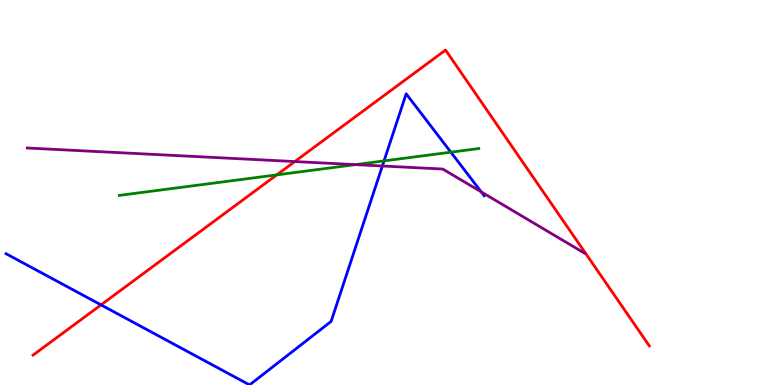[{'lines': ['blue', 'red'], 'intersections': [{'x': 1.3, 'y': 2.08}]}, {'lines': ['green', 'red'], 'intersections': [{'x': 3.57, 'y': 5.46}]}, {'lines': ['purple', 'red'], 'intersections': [{'x': 3.8, 'y': 5.8}]}, {'lines': ['blue', 'green'], 'intersections': [{'x': 4.96, 'y': 5.82}, {'x': 5.82, 'y': 6.05}]}, {'lines': ['blue', 'purple'], 'intersections': [{'x': 4.93, 'y': 5.69}, {'x': 6.21, 'y': 5.02}]}, {'lines': ['green', 'purple'], 'intersections': [{'x': 4.59, 'y': 5.72}]}]